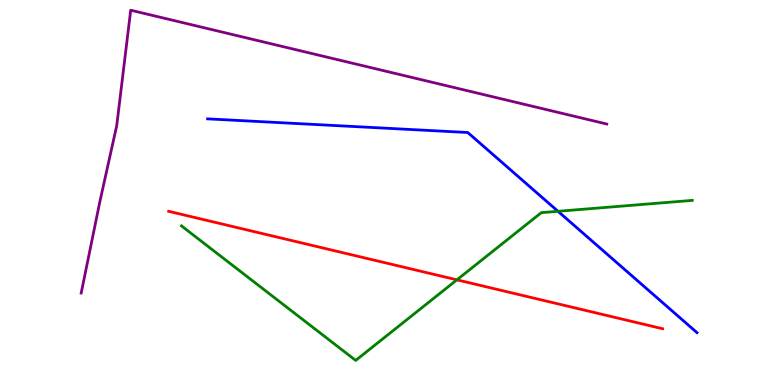[{'lines': ['blue', 'red'], 'intersections': []}, {'lines': ['green', 'red'], 'intersections': [{'x': 5.9, 'y': 2.73}]}, {'lines': ['purple', 'red'], 'intersections': []}, {'lines': ['blue', 'green'], 'intersections': [{'x': 7.2, 'y': 4.51}]}, {'lines': ['blue', 'purple'], 'intersections': []}, {'lines': ['green', 'purple'], 'intersections': []}]